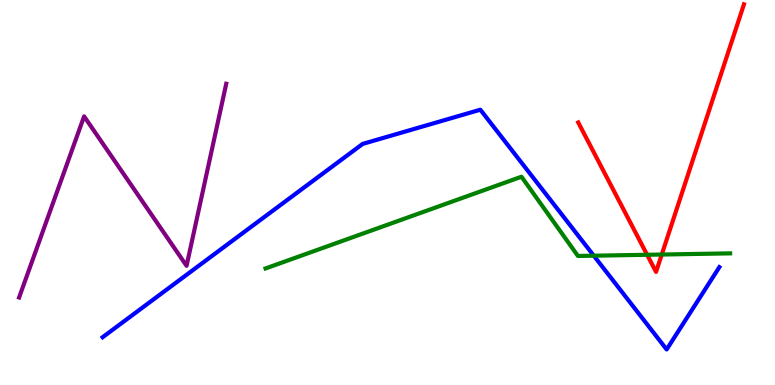[{'lines': ['blue', 'red'], 'intersections': []}, {'lines': ['green', 'red'], 'intersections': [{'x': 8.35, 'y': 3.38}, {'x': 8.54, 'y': 3.39}]}, {'lines': ['purple', 'red'], 'intersections': []}, {'lines': ['blue', 'green'], 'intersections': [{'x': 7.66, 'y': 3.36}]}, {'lines': ['blue', 'purple'], 'intersections': []}, {'lines': ['green', 'purple'], 'intersections': []}]